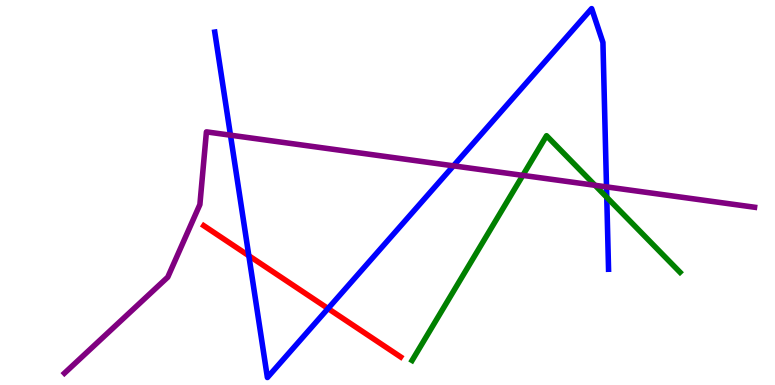[{'lines': ['blue', 'red'], 'intersections': [{'x': 3.21, 'y': 3.36}, {'x': 4.23, 'y': 1.99}]}, {'lines': ['green', 'red'], 'intersections': []}, {'lines': ['purple', 'red'], 'intersections': []}, {'lines': ['blue', 'green'], 'intersections': [{'x': 7.83, 'y': 4.87}]}, {'lines': ['blue', 'purple'], 'intersections': [{'x': 2.97, 'y': 6.49}, {'x': 5.85, 'y': 5.69}, {'x': 7.83, 'y': 5.15}]}, {'lines': ['green', 'purple'], 'intersections': [{'x': 6.75, 'y': 5.44}, {'x': 7.68, 'y': 5.19}]}]